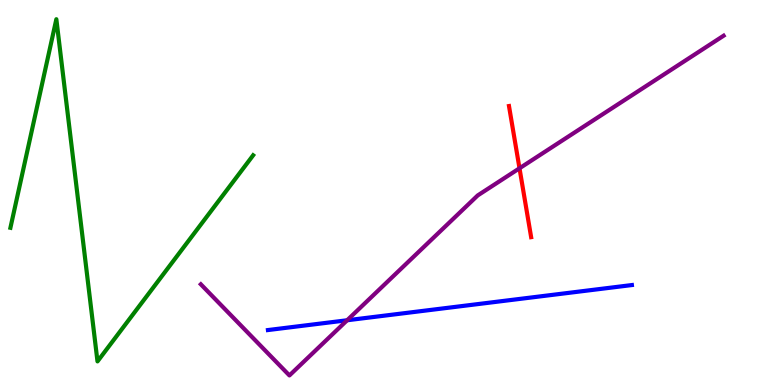[{'lines': ['blue', 'red'], 'intersections': []}, {'lines': ['green', 'red'], 'intersections': []}, {'lines': ['purple', 'red'], 'intersections': [{'x': 6.7, 'y': 5.63}]}, {'lines': ['blue', 'green'], 'intersections': []}, {'lines': ['blue', 'purple'], 'intersections': [{'x': 4.48, 'y': 1.68}]}, {'lines': ['green', 'purple'], 'intersections': []}]